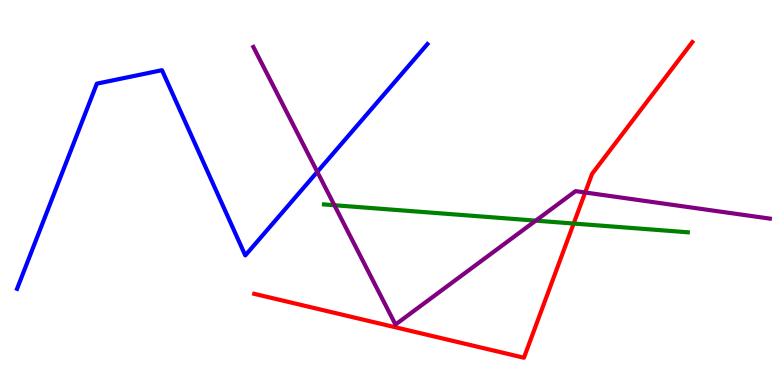[{'lines': ['blue', 'red'], 'intersections': []}, {'lines': ['green', 'red'], 'intersections': [{'x': 7.4, 'y': 4.19}]}, {'lines': ['purple', 'red'], 'intersections': [{'x': 7.55, 'y': 5.0}]}, {'lines': ['blue', 'green'], 'intersections': []}, {'lines': ['blue', 'purple'], 'intersections': [{'x': 4.09, 'y': 5.54}]}, {'lines': ['green', 'purple'], 'intersections': [{'x': 4.31, 'y': 4.67}, {'x': 6.91, 'y': 4.27}]}]